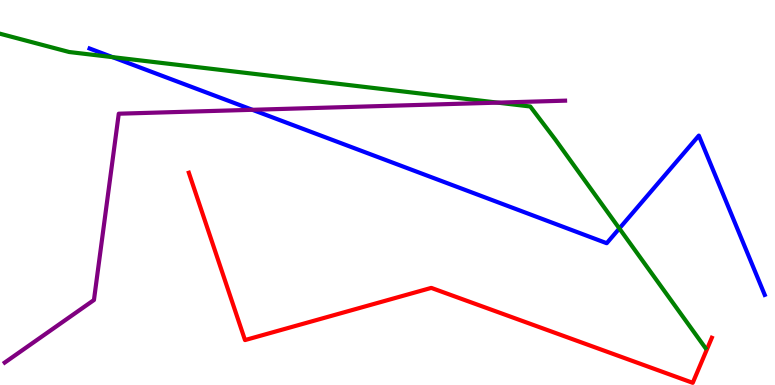[{'lines': ['blue', 'red'], 'intersections': []}, {'lines': ['green', 'red'], 'intersections': []}, {'lines': ['purple', 'red'], 'intersections': []}, {'lines': ['blue', 'green'], 'intersections': [{'x': 1.45, 'y': 8.52}, {'x': 7.99, 'y': 4.07}]}, {'lines': ['blue', 'purple'], 'intersections': [{'x': 3.26, 'y': 7.15}]}, {'lines': ['green', 'purple'], 'intersections': [{'x': 6.42, 'y': 7.33}]}]